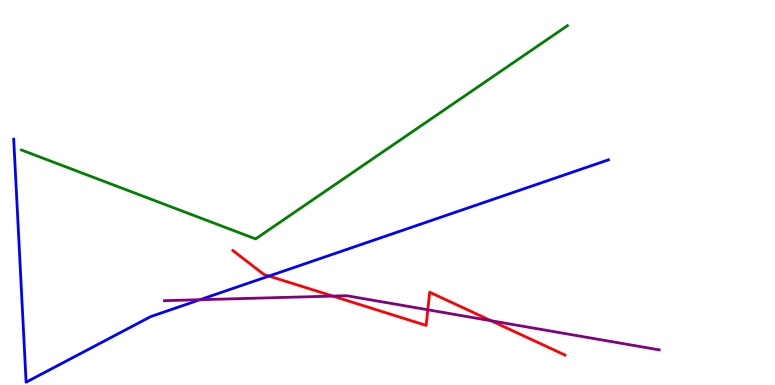[{'lines': ['blue', 'red'], 'intersections': [{'x': 3.47, 'y': 2.83}]}, {'lines': ['green', 'red'], 'intersections': []}, {'lines': ['purple', 'red'], 'intersections': [{'x': 4.29, 'y': 2.31}, {'x': 5.52, 'y': 1.95}, {'x': 6.34, 'y': 1.67}]}, {'lines': ['blue', 'green'], 'intersections': []}, {'lines': ['blue', 'purple'], 'intersections': [{'x': 2.58, 'y': 2.22}]}, {'lines': ['green', 'purple'], 'intersections': []}]